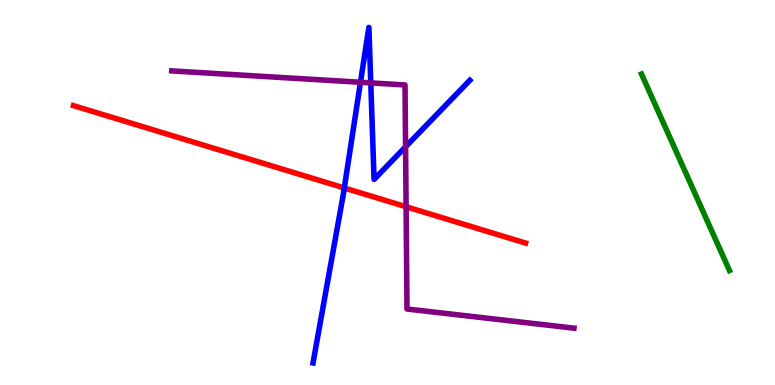[{'lines': ['blue', 'red'], 'intersections': [{'x': 4.44, 'y': 5.12}]}, {'lines': ['green', 'red'], 'intersections': []}, {'lines': ['purple', 'red'], 'intersections': [{'x': 5.24, 'y': 4.63}]}, {'lines': ['blue', 'green'], 'intersections': []}, {'lines': ['blue', 'purple'], 'intersections': [{'x': 4.65, 'y': 7.86}, {'x': 4.78, 'y': 7.85}, {'x': 5.23, 'y': 6.19}]}, {'lines': ['green', 'purple'], 'intersections': []}]